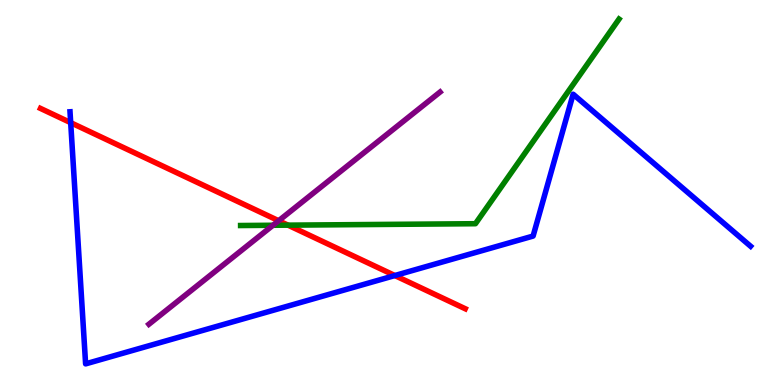[{'lines': ['blue', 'red'], 'intersections': [{'x': 0.912, 'y': 6.81}, {'x': 5.09, 'y': 2.84}]}, {'lines': ['green', 'red'], 'intersections': [{'x': 3.72, 'y': 4.15}]}, {'lines': ['purple', 'red'], 'intersections': [{'x': 3.6, 'y': 4.27}]}, {'lines': ['blue', 'green'], 'intersections': []}, {'lines': ['blue', 'purple'], 'intersections': []}, {'lines': ['green', 'purple'], 'intersections': [{'x': 3.52, 'y': 4.15}]}]